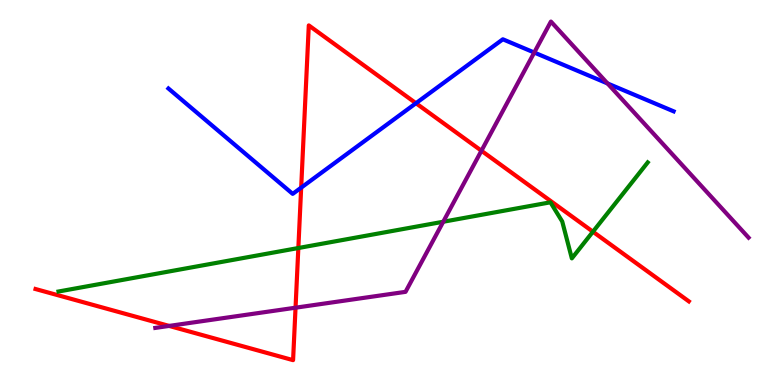[{'lines': ['blue', 'red'], 'intersections': [{'x': 3.89, 'y': 5.13}, {'x': 5.37, 'y': 7.32}]}, {'lines': ['green', 'red'], 'intersections': [{'x': 3.85, 'y': 3.56}, {'x': 7.65, 'y': 3.98}]}, {'lines': ['purple', 'red'], 'intersections': [{'x': 2.18, 'y': 1.53}, {'x': 3.81, 'y': 2.01}, {'x': 6.21, 'y': 6.08}]}, {'lines': ['blue', 'green'], 'intersections': []}, {'lines': ['blue', 'purple'], 'intersections': [{'x': 6.89, 'y': 8.64}, {'x': 7.84, 'y': 7.83}]}, {'lines': ['green', 'purple'], 'intersections': [{'x': 5.72, 'y': 4.24}]}]